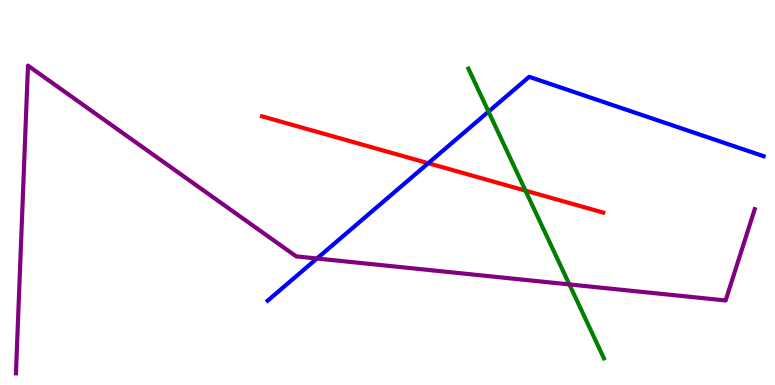[{'lines': ['blue', 'red'], 'intersections': [{'x': 5.53, 'y': 5.76}]}, {'lines': ['green', 'red'], 'intersections': [{'x': 6.78, 'y': 5.05}]}, {'lines': ['purple', 'red'], 'intersections': []}, {'lines': ['blue', 'green'], 'intersections': [{'x': 6.3, 'y': 7.1}]}, {'lines': ['blue', 'purple'], 'intersections': [{'x': 4.09, 'y': 3.29}]}, {'lines': ['green', 'purple'], 'intersections': [{'x': 7.35, 'y': 2.61}]}]